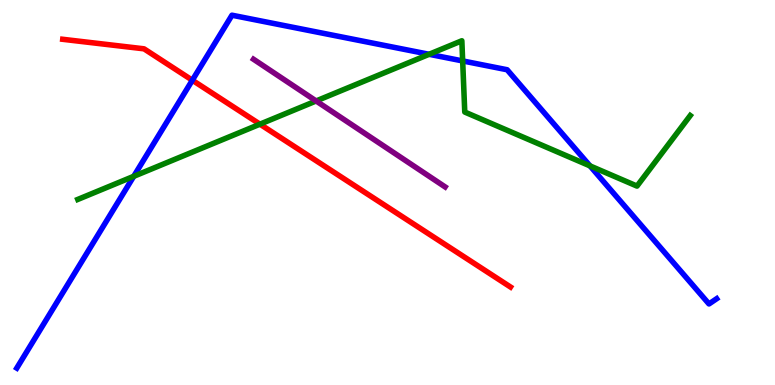[{'lines': ['blue', 'red'], 'intersections': [{'x': 2.48, 'y': 7.92}]}, {'lines': ['green', 'red'], 'intersections': [{'x': 3.35, 'y': 6.77}]}, {'lines': ['purple', 'red'], 'intersections': []}, {'lines': ['blue', 'green'], 'intersections': [{'x': 1.73, 'y': 5.42}, {'x': 5.54, 'y': 8.59}, {'x': 5.97, 'y': 8.42}, {'x': 7.61, 'y': 5.69}]}, {'lines': ['blue', 'purple'], 'intersections': []}, {'lines': ['green', 'purple'], 'intersections': [{'x': 4.08, 'y': 7.38}]}]